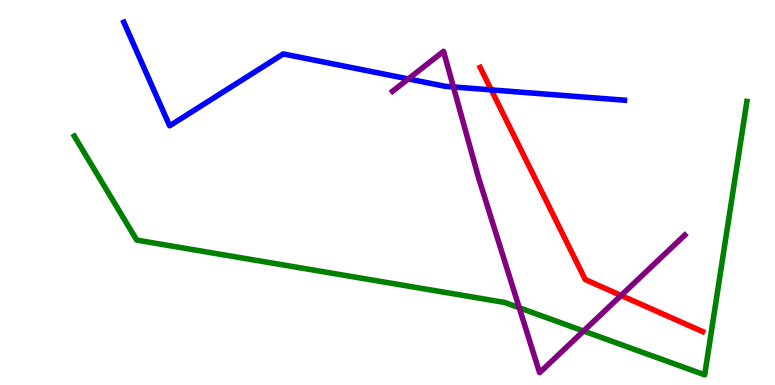[{'lines': ['blue', 'red'], 'intersections': [{'x': 6.34, 'y': 7.67}]}, {'lines': ['green', 'red'], 'intersections': []}, {'lines': ['purple', 'red'], 'intersections': [{'x': 8.01, 'y': 2.33}]}, {'lines': ['blue', 'green'], 'intersections': []}, {'lines': ['blue', 'purple'], 'intersections': [{'x': 5.27, 'y': 7.95}, {'x': 5.85, 'y': 7.74}]}, {'lines': ['green', 'purple'], 'intersections': [{'x': 6.7, 'y': 2.01}, {'x': 7.53, 'y': 1.4}]}]